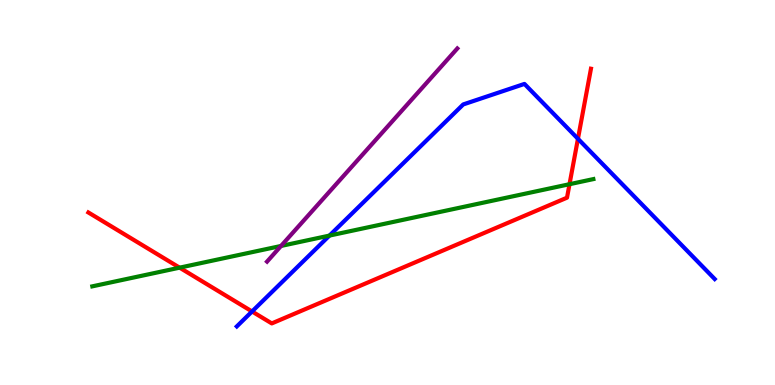[{'lines': ['blue', 'red'], 'intersections': [{'x': 3.25, 'y': 1.91}, {'x': 7.46, 'y': 6.4}]}, {'lines': ['green', 'red'], 'intersections': [{'x': 2.32, 'y': 3.05}, {'x': 7.35, 'y': 5.22}]}, {'lines': ['purple', 'red'], 'intersections': []}, {'lines': ['blue', 'green'], 'intersections': [{'x': 4.25, 'y': 3.88}]}, {'lines': ['blue', 'purple'], 'intersections': []}, {'lines': ['green', 'purple'], 'intersections': [{'x': 3.63, 'y': 3.61}]}]